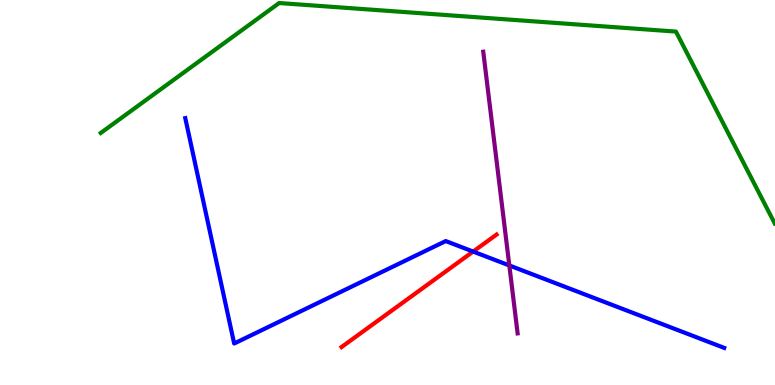[{'lines': ['blue', 'red'], 'intersections': [{'x': 6.1, 'y': 3.47}]}, {'lines': ['green', 'red'], 'intersections': []}, {'lines': ['purple', 'red'], 'intersections': []}, {'lines': ['blue', 'green'], 'intersections': []}, {'lines': ['blue', 'purple'], 'intersections': [{'x': 6.57, 'y': 3.11}]}, {'lines': ['green', 'purple'], 'intersections': []}]